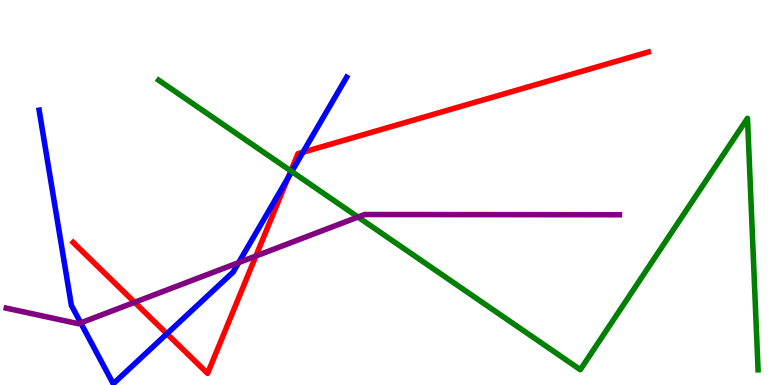[{'lines': ['blue', 'red'], 'intersections': [{'x': 2.15, 'y': 1.33}, {'x': 3.72, 'y': 5.38}, {'x': 3.91, 'y': 6.05}]}, {'lines': ['green', 'red'], 'intersections': [{'x': 3.75, 'y': 5.56}]}, {'lines': ['purple', 'red'], 'intersections': [{'x': 1.74, 'y': 2.15}, {'x': 3.3, 'y': 3.35}]}, {'lines': ['blue', 'green'], 'intersections': [{'x': 3.76, 'y': 5.54}]}, {'lines': ['blue', 'purple'], 'intersections': [{'x': 1.04, 'y': 1.61}, {'x': 3.08, 'y': 3.18}]}, {'lines': ['green', 'purple'], 'intersections': [{'x': 4.62, 'y': 4.36}]}]